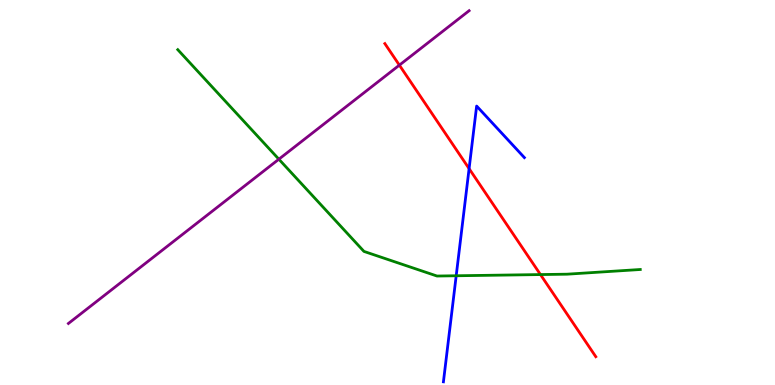[{'lines': ['blue', 'red'], 'intersections': [{'x': 6.05, 'y': 5.62}]}, {'lines': ['green', 'red'], 'intersections': [{'x': 6.97, 'y': 2.87}]}, {'lines': ['purple', 'red'], 'intersections': [{'x': 5.15, 'y': 8.31}]}, {'lines': ['blue', 'green'], 'intersections': [{'x': 5.89, 'y': 2.84}]}, {'lines': ['blue', 'purple'], 'intersections': []}, {'lines': ['green', 'purple'], 'intersections': [{'x': 3.6, 'y': 5.86}]}]